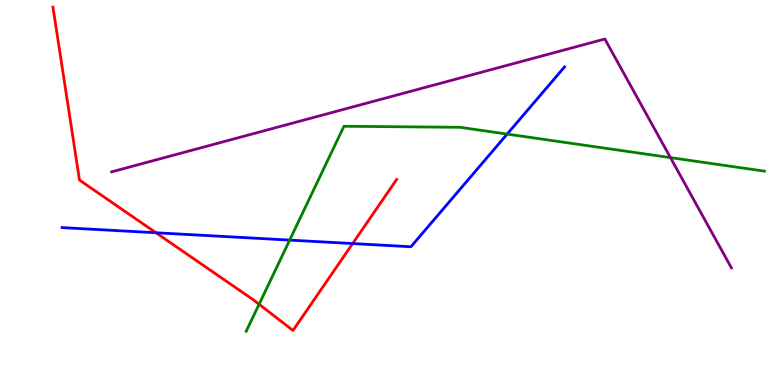[{'lines': ['blue', 'red'], 'intersections': [{'x': 2.01, 'y': 3.95}, {'x': 4.55, 'y': 3.67}]}, {'lines': ['green', 'red'], 'intersections': [{'x': 3.34, 'y': 2.1}]}, {'lines': ['purple', 'red'], 'intersections': []}, {'lines': ['blue', 'green'], 'intersections': [{'x': 3.74, 'y': 3.76}, {'x': 6.54, 'y': 6.52}]}, {'lines': ['blue', 'purple'], 'intersections': []}, {'lines': ['green', 'purple'], 'intersections': [{'x': 8.65, 'y': 5.91}]}]